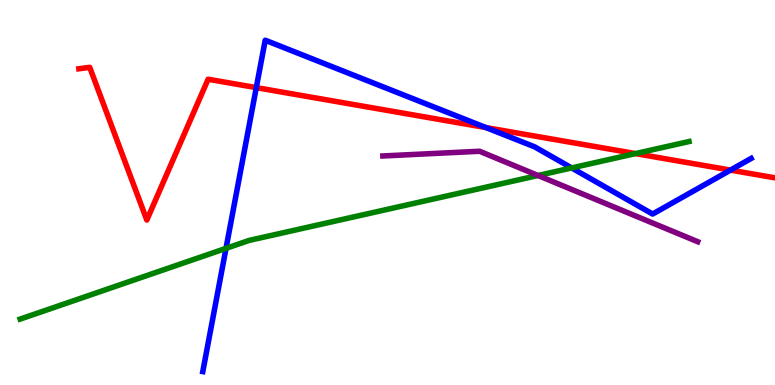[{'lines': ['blue', 'red'], 'intersections': [{'x': 3.31, 'y': 7.72}, {'x': 6.27, 'y': 6.69}, {'x': 9.43, 'y': 5.58}]}, {'lines': ['green', 'red'], 'intersections': [{'x': 8.2, 'y': 6.01}]}, {'lines': ['purple', 'red'], 'intersections': []}, {'lines': ['blue', 'green'], 'intersections': [{'x': 2.92, 'y': 3.55}, {'x': 7.38, 'y': 5.64}]}, {'lines': ['blue', 'purple'], 'intersections': []}, {'lines': ['green', 'purple'], 'intersections': [{'x': 6.94, 'y': 5.44}]}]